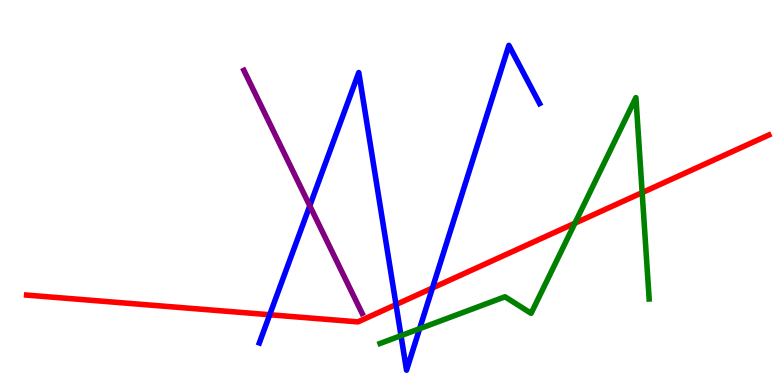[{'lines': ['blue', 'red'], 'intersections': [{'x': 3.48, 'y': 1.82}, {'x': 5.11, 'y': 2.09}, {'x': 5.58, 'y': 2.52}]}, {'lines': ['green', 'red'], 'intersections': [{'x': 7.42, 'y': 4.2}, {'x': 8.29, 'y': 5.0}]}, {'lines': ['purple', 'red'], 'intersections': []}, {'lines': ['blue', 'green'], 'intersections': [{'x': 5.17, 'y': 1.28}, {'x': 5.41, 'y': 1.46}]}, {'lines': ['blue', 'purple'], 'intersections': [{'x': 4.0, 'y': 4.65}]}, {'lines': ['green', 'purple'], 'intersections': []}]